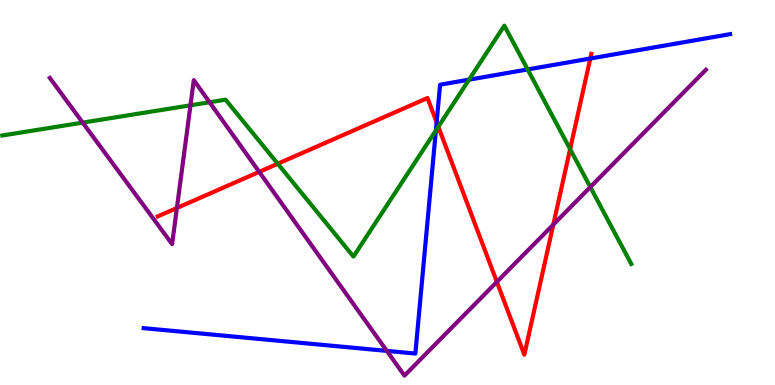[{'lines': ['blue', 'red'], 'intersections': [{'x': 5.63, 'y': 6.82}, {'x': 7.62, 'y': 8.48}]}, {'lines': ['green', 'red'], 'intersections': [{'x': 3.58, 'y': 5.75}, {'x': 5.66, 'y': 6.71}, {'x': 7.36, 'y': 6.13}]}, {'lines': ['purple', 'red'], 'intersections': [{'x': 2.28, 'y': 4.6}, {'x': 3.34, 'y': 5.54}, {'x': 6.41, 'y': 2.68}, {'x': 7.14, 'y': 4.17}]}, {'lines': ['blue', 'green'], 'intersections': [{'x': 5.62, 'y': 6.61}, {'x': 6.05, 'y': 7.93}, {'x': 6.81, 'y': 8.2}]}, {'lines': ['blue', 'purple'], 'intersections': [{'x': 4.99, 'y': 0.886}]}, {'lines': ['green', 'purple'], 'intersections': [{'x': 1.07, 'y': 6.82}, {'x': 2.46, 'y': 7.26}, {'x': 2.7, 'y': 7.34}, {'x': 7.62, 'y': 5.14}]}]